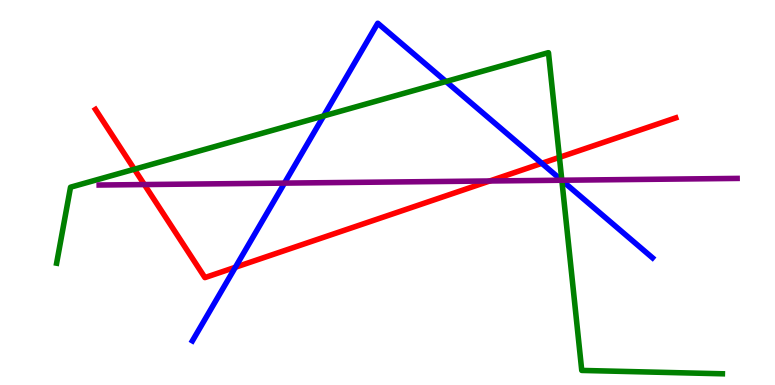[{'lines': ['blue', 'red'], 'intersections': [{'x': 3.04, 'y': 3.06}, {'x': 6.99, 'y': 5.76}]}, {'lines': ['green', 'red'], 'intersections': [{'x': 1.73, 'y': 5.6}, {'x': 7.22, 'y': 5.91}]}, {'lines': ['purple', 'red'], 'intersections': [{'x': 1.86, 'y': 5.21}, {'x': 6.32, 'y': 5.3}]}, {'lines': ['blue', 'green'], 'intersections': [{'x': 4.18, 'y': 6.99}, {'x': 5.75, 'y': 7.88}, {'x': 7.25, 'y': 5.31}]}, {'lines': ['blue', 'purple'], 'intersections': [{'x': 3.67, 'y': 5.24}, {'x': 7.25, 'y': 5.32}]}, {'lines': ['green', 'purple'], 'intersections': [{'x': 7.25, 'y': 5.32}]}]